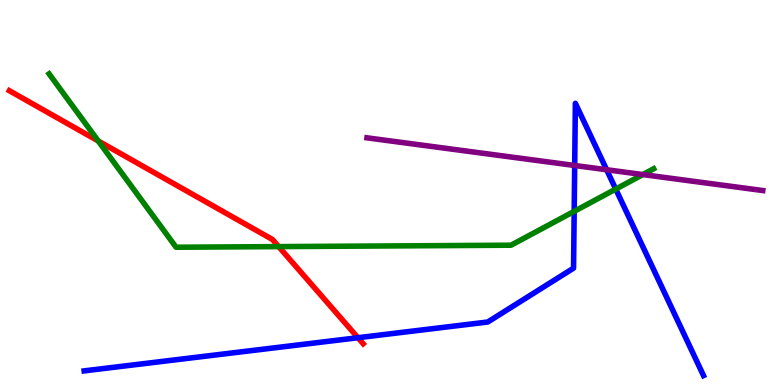[{'lines': ['blue', 'red'], 'intersections': [{'x': 4.62, 'y': 1.23}]}, {'lines': ['green', 'red'], 'intersections': [{'x': 1.27, 'y': 6.34}, {'x': 3.6, 'y': 3.59}]}, {'lines': ['purple', 'red'], 'intersections': []}, {'lines': ['blue', 'green'], 'intersections': [{'x': 7.41, 'y': 4.51}, {'x': 7.94, 'y': 5.09}]}, {'lines': ['blue', 'purple'], 'intersections': [{'x': 7.42, 'y': 5.7}, {'x': 7.83, 'y': 5.59}]}, {'lines': ['green', 'purple'], 'intersections': [{'x': 8.29, 'y': 5.47}]}]